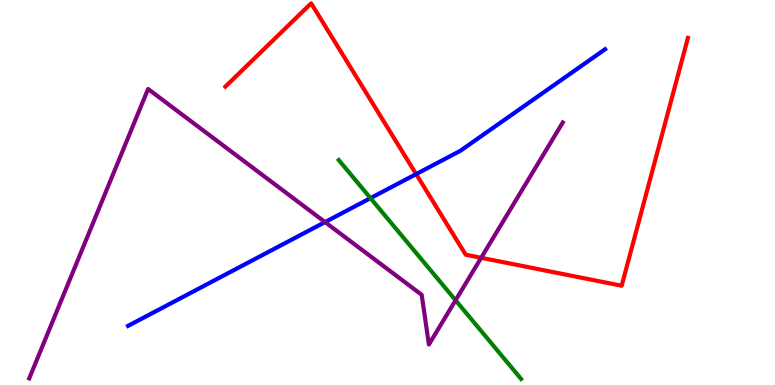[{'lines': ['blue', 'red'], 'intersections': [{'x': 5.37, 'y': 5.48}]}, {'lines': ['green', 'red'], 'intersections': []}, {'lines': ['purple', 'red'], 'intersections': [{'x': 6.21, 'y': 3.3}]}, {'lines': ['blue', 'green'], 'intersections': [{'x': 4.78, 'y': 4.85}]}, {'lines': ['blue', 'purple'], 'intersections': [{'x': 4.19, 'y': 4.23}]}, {'lines': ['green', 'purple'], 'intersections': [{'x': 5.88, 'y': 2.2}]}]